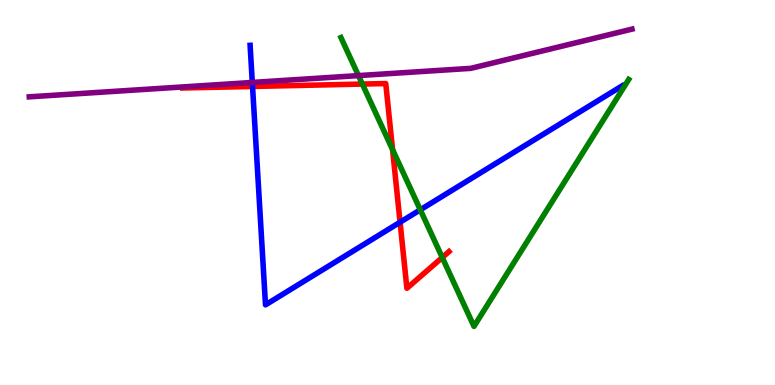[{'lines': ['blue', 'red'], 'intersections': [{'x': 3.26, 'y': 7.75}, {'x': 5.16, 'y': 4.23}]}, {'lines': ['green', 'red'], 'intersections': [{'x': 4.68, 'y': 7.82}, {'x': 5.07, 'y': 6.11}, {'x': 5.71, 'y': 3.31}]}, {'lines': ['purple', 'red'], 'intersections': []}, {'lines': ['blue', 'green'], 'intersections': [{'x': 5.42, 'y': 4.55}]}, {'lines': ['blue', 'purple'], 'intersections': [{'x': 3.26, 'y': 7.86}]}, {'lines': ['green', 'purple'], 'intersections': [{'x': 4.63, 'y': 8.04}]}]